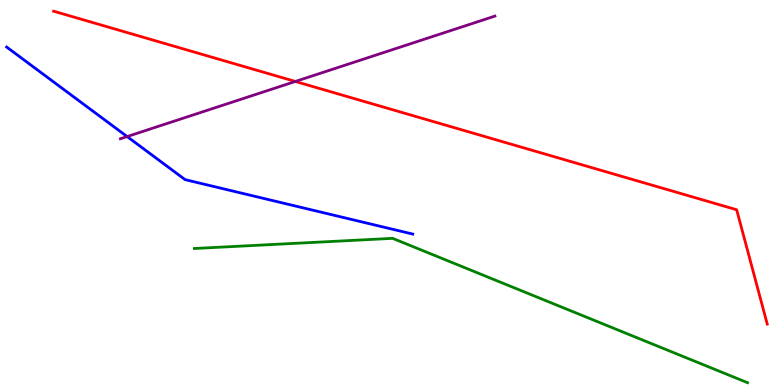[{'lines': ['blue', 'red'], 'intersections': []}, {'lines': ['green', 'red'], 'intersections': []}, {'lines': ['purple', 'red'], 'intersections': [{'x': 3.81, 'y': 7.88}]}, {'lines': ['blue', 'green'], 'intersections': []}, {'lines': ['blue', 'purple'], 'intersections': [{'x': 1.64, 'y': 6.45}]}, {'lines': ['green', 'purple'], 'intersections': []}]